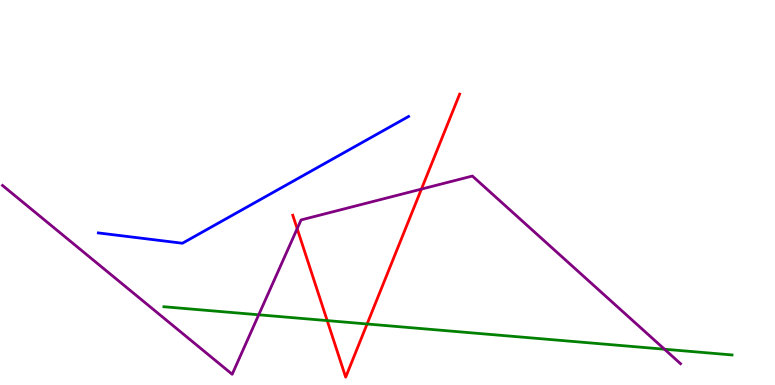[{'lines': ['blue', 'red'], 'intersections': []}, {'lines': ['green', 'red'], 'intersections': [{'x': 4.22, 'y': 1.67}, {'x': 4.74, 'y': 1.58}]}, {'lines': ['purple', 'red'], 'intersections': [{'x': 3.83, 'y': 4.06}, {'x': 5.44, 'y': 5.09}]}, {'lines': ['blue', 'green'], 'intersections': []}, {'lines': ['blue', 'purple'], 'intersections': []}, {'lines': ['green', 'purple'], 'intersections': [{'x': 3.34, 'y': 1.82}, {'x': 8.57, 'y': 0.929}]}]